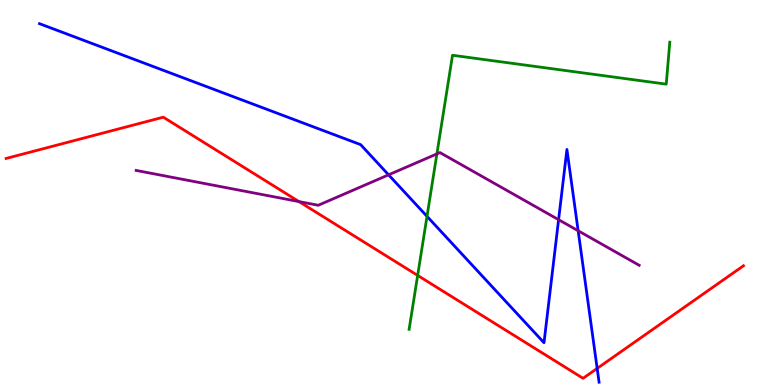[{'lines': ['blue', 'red'], 'intersections': [{'x': 7.71, 'y': 0.431}]}, {'lines': ['green', 'red'], 'intersections': [{'x': 5.39, 'y': 2.85}]}, {'lines': ['purple', 'red'], 'intersections': [{'x': 3.86, 'y': 4.76}]}, {'lines': ['blue', 'green'], 'intersections': [{'x': 5.51, 'y': 4.38}]}, {'lines': ['blue', 'purple'], 'intersections': [{'x': 5.01, 'y': 5.46}, {'x': 7.21, 'y': 4.29}, {'x': 7.46, 'y': 4.01}]}, {'lines': ['green', 'purple'], 'intersections': [{'x': 5.64, 'y': 6.0}]}]